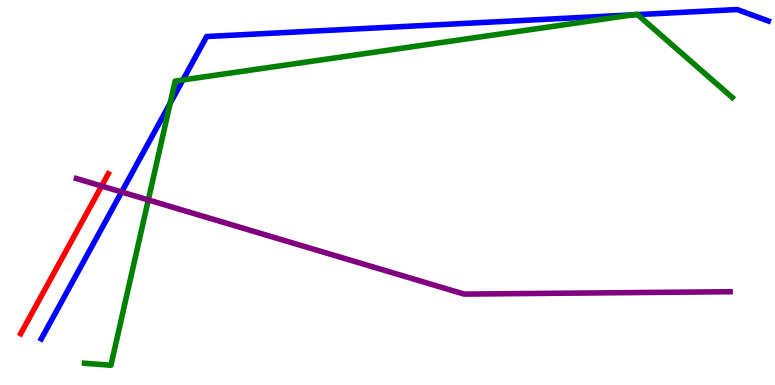[{'lines': ['blue', 'red'], 'intersections': []}, {'lines': ['green', 'red'], 'intersections': []}, {'lines': ['purple', 'red'], 'intersections': [{'x': 1.31, 'y': 5.17}]}, {'lines': ['blue', 'green'], 'intersections': [{'x': 2.2, 'y': 7.32}, {'x': 2.36, 'y': 7.92}, {'x': 8.16, 'y': 9.61}, {'x': 8.23, 'y': 9.62}]}, {'lines': ['blue', 'purple'], 'intersections': [{'x': 1.57, 'y': 5.01}]}, {'lines': ['green', 'purple'], 'intersections': [{'x': 1.91, 'y': 4.81}]}]